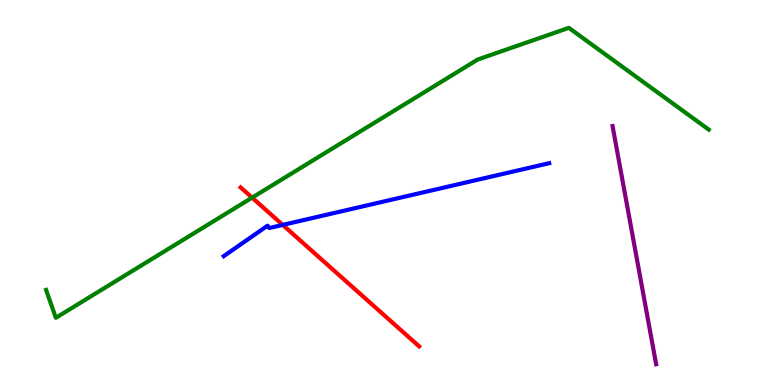[{'lines': ['blue', 'red'], 'intersections': [{'x': 3.65, 'y': 4.16}]}, {'lines': ['green', 'red'], 'intersections': [{'x': 3.25, 'y': 4.87}]}, {'lines': ['purple', 'red'], 'intersections': []}, {'lines': ['blue', 'green'], 'intersections': []}, {'lines': ['blue', 'purple'], 'intersections': []}, {'lines': ['green', 'purple'], 'intersections': []}]